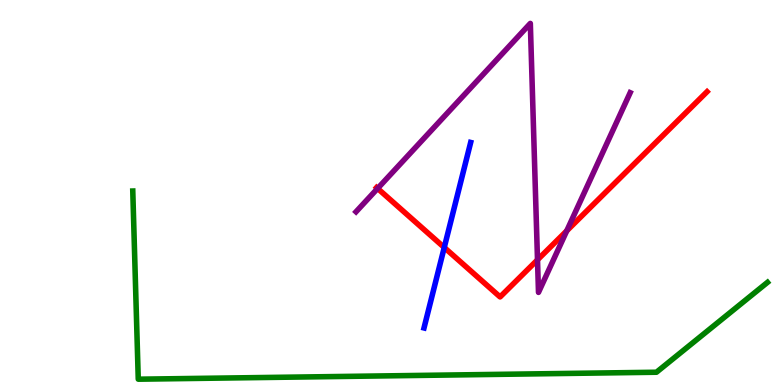[{'lines': ['blue', 'red'], 'intersections': [{'x': 5.73, 'y': 3.57}]}, {'lines': ['green', 'red'], 'intersections': []}, {'lines': ['purple', 'red'], 'intersections': [{'x': 4.87, 'y': 5.1}, {'x': 6.94, 'y': 3.25}, {'x': 7.31, 'y': 4.0}]}, {'lines': ['blue', 'green'], 'intersections': []}, {'lines': ['blue', 'purple'], 'intersections': []}, {'lines': ['green', 'purple'], 'intersections': []}]